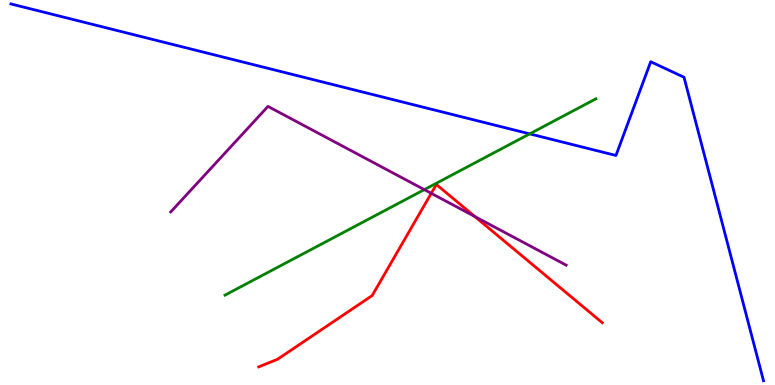[{'lines': ['blue', 'red'], 'intersections': []}, {'lines': ['green', 'red'], 'intersections': []}, {'lines': ['purple', 'red'], 'intersections': [{'x': 5.56, 'y': 4.98}, {'x': 6.13, 'y': 4.38}]}, {'lines': ['blue', 'green'], 'intersections': [{'x': 6.83, 'y': 6.52}]}, {'lines': ['blue', 'purple'], 'intersections': []}, {'lines': ['green', 'purple'], 'intersections': [{'x': 5.48, 'y': 5.07}]}]